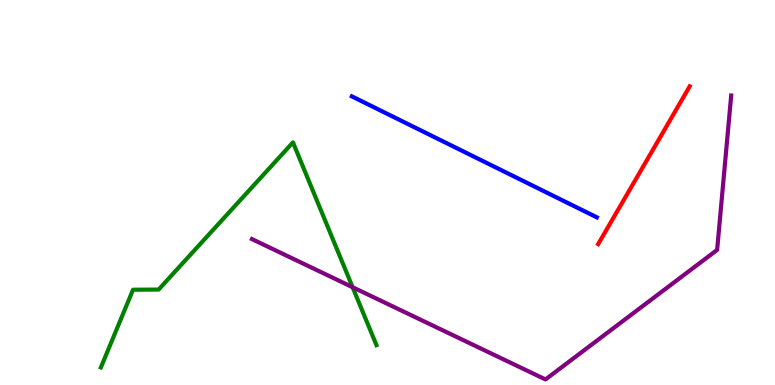[{'lines': ['blue', 'red'], 'intersections': []}, {'lines': ['green', 'red'], 'intersections': []}, {'lines': ['purple', 'red'], 'intersections': []}, {'lines': ['blue', 'green'], 'intersections': []}, {'lines': ['blue', 'purple'], 'intersections': []}, {'lines': ['green', 'purple'], 'intersections': [{'x': 4.55, 'y': 2.54}]}]